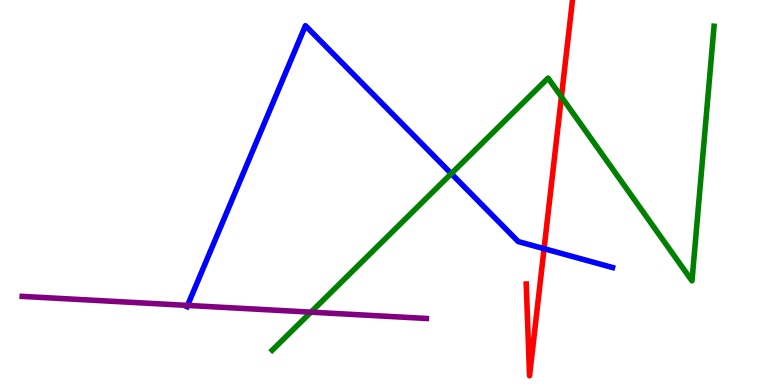[{'lines': ['blue', 'red'], 'intersections': [{'x': 7.02, 'y': 3.54}]}, {'lines': ['green', 'red'], 'intersections': [{'x': 7.24, 'y': 7.48}]}, {'lines': ['purple', 'red'], 'intersections': []}, {'lines': ['blue', 'green'], 'intersections': [{'x': 5.82, 'y': 5.49}]}, {'lines': ['blue', 'purple'], 'intersections': [{'x': 2.42, 'y': 2.07}]}, {'lines': ['green', 'purple'], 'intersections': [{'x': 4.01, 'y': 1.89}]}]